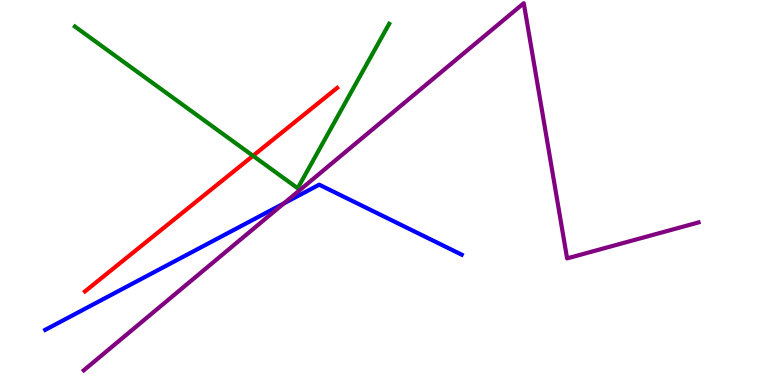[{'lines': ['blue', 'red'], 'intersections': []}, {'lines': ['green', 'red'], 'intersections': [{'x': 3.26, 'y': 5.95}]}, {'lines': ['purple', 'red'], 'intersections': []}, {'lines': ['blue', 'green'], 'intersections': []}, {'lines': ['blue', 'purple'], 'intersections': [{'x': 3.66, 'y': 4.72}]}, {'lines': ['green', 'purple'], 'intersections': []}]